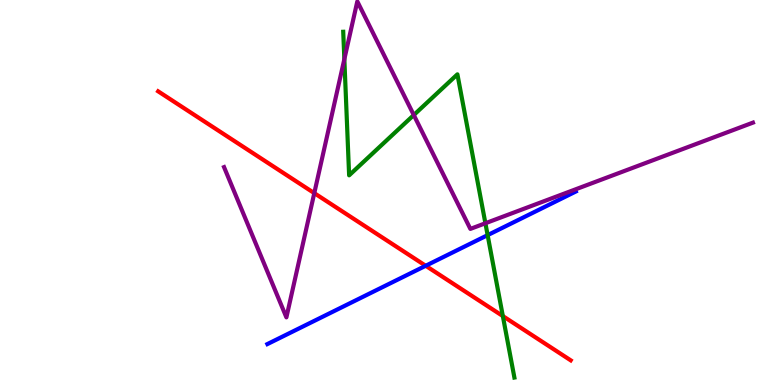[{'lines': ['blue', 'red'], 'intersections': [{'x': 5.49, 'y': 3.1}]}, {'lines': ['green', 'red'], 'intersections': [{'x': 6.49, 'y': 1.79}]}, {'lines': ['purple', 'red'], 'intersections': [{'x': 4.06, 'y': 4.98}]}, {'lines': ['blue', 'green'], 'intersections': [{'x': 6.29, 'y': 3.89}]}, {'lines': ['blue', 'purple'], 'intersections': []}, {'lines': ['green', 'purple'], 'intersections': [{'x': 4.44, 'y': 8.46}, {'x': 5.34, 'y': 7.01}, {'x': 6.26, 'y': 4.2}]}]